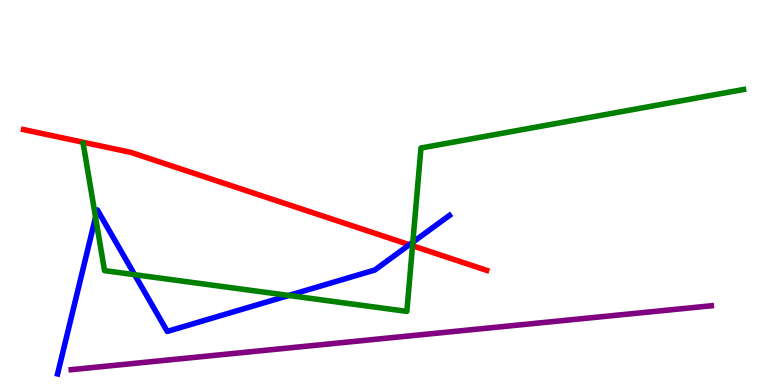[{'lines': ['blue', 'red'], 'intersections': [{'x': 5.28, 'y': 3.64}]}, {'lines': ['green', 'red'], 'intersections': [{'x': 5.32, 'y': 3.62}]}, {'lines': ['purple', 'red'], 'intersections': []}, {'lines': ['blue', 'green'], 'intersections': [{'x': 1.23, 'y': 4.36}, {'x': 1.74, 'y': 2.87}, {'x': 3.73, 'y': 2.33}, {'x': 5.33, 'y': 3.71}]}, {'lines': ['blue', 'purple'], 'intersections': []}, {'lines': ['green', 'purple'], 'intersections': []}]